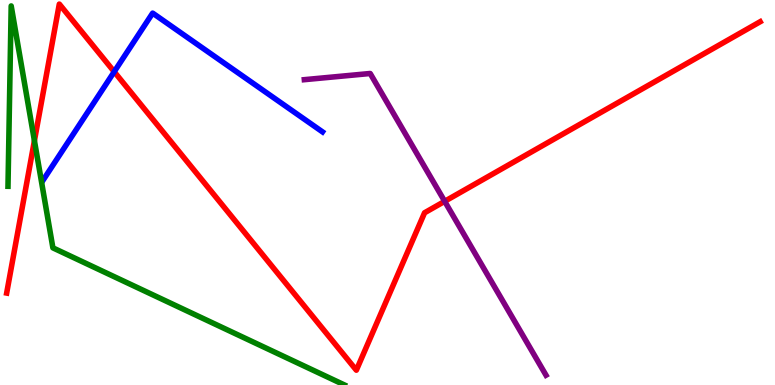[{'lines': ['blue', 'red'], 'intersections': [{'x': 1.47, 'y': 8.14}]}, {'lines': ['green', 'red'], 'intersections': [{'x': 0.444, 'y': 6.35}]}, {'lines': ['purple', 'red'], 'intersections': [{'x': 5.74, 'y': 4.77}]}, {'lines': ['blue', 'green'], 'intersections': []}, {'lines': ['blue', 'purple'], 'intersections': []}, {'lines': ['green', 'purple'], 'intersections': []}]